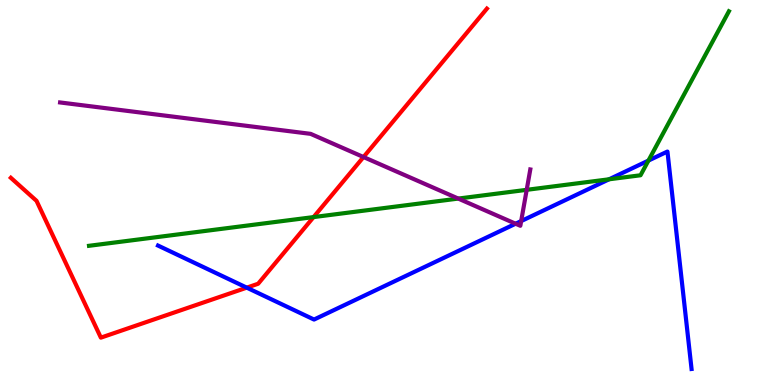[{'lines': ['blue', 'red'], 'intersections': [{'x': 3.18, 'y': 2.53}]}, {'lines': ['green', 'red'], 'intersections': [{'x': 4.05, 'y': 4.36}]}, {'lines': ['purple', 'red'], 'intersections': [{'x': 4.69, 'y': 5.92}]}, {'lines': ['blue', 'green'], 'intersections': [{'x': 7.86, 'y': 5.34}, {'x': 8.37, 'y': 5.83}]}, {'lines': ['blue', 'purple'], 'intersections': [{'x': 6.65, 'y': 4.19}, {'x': 6.72, 'y': 4.26}]}, {'lines': ['green', 'purple'], 'intersections': [{'x': 5.91, 'y': 4.84}, {'x': 6.8, 'y': 5.07}]}]